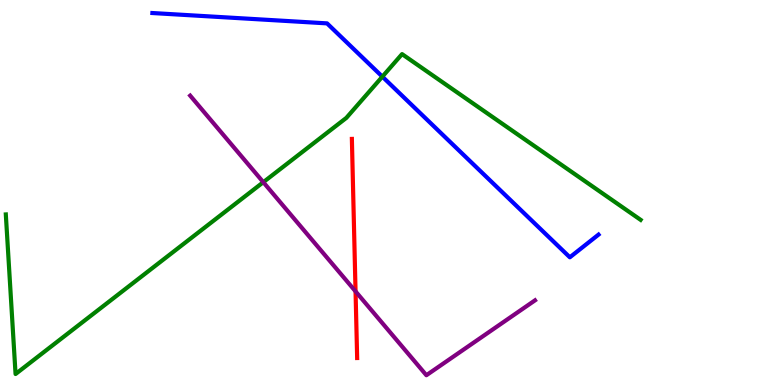[{'lines': ['blue', 'red'], 'intersections': []}, {'lines': ['green', 'red'], 'intersections': []}, {'lines': ['purple', 'red'], 'intersections': [{'x': 4.59, 'y': 2.43}]}, {'lines': ['blue', 'green'], 'intersections': [{'x': 4.93, 'y': 8.01}]}, {'lines': ['blue', 'purple'], 'intersections': []}, {'lines': ['green', 'purple'], 'intersections': [{'x': 3.4, 'y': 5.27}]}]